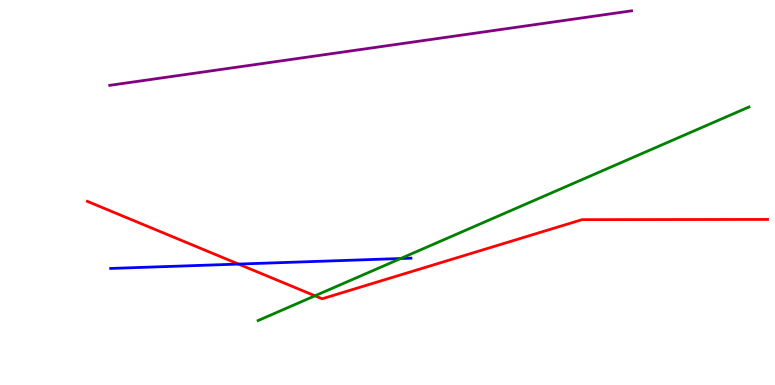[{'lines': ['blue', 'red'], 'intersections': [{'x': 3.08, 'y': 3.14}]}, {'lines': ['green', 'red'], 'intersections': [{'x': 4.06, 'y': 2.32}]}, {'lines': ['purple', 'red'], 'intersections': []}, {'lines': ['blue', 'green'], 'intersections': [{'x': 5.17, 'y': 3.29}]}, {'lines': ['blue', 'purple'], 'intersections': []}, {'lines': ['green', 'purple'], 'intersections': []}]